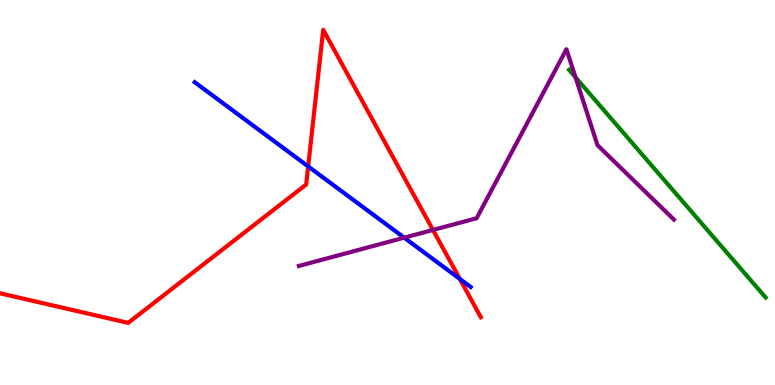[{'lines': ['blue', 'red'], 'intersections': [{'x': 3.98, 'y': 5.68}, {'x': 5.93, 'y': 2.75}]}, {'lines': ['green', 'red'], 'intersections': []}, {'lines': ['purple', 'red'], 'intersections': [{'x': 5.59, 'y': 4.03}]}, {'lines': ['blue', 'green'], 'intersections': []}, {'lines': ['blue', 'purple'], 'intersections': [{'x': 5.22, 'y': 3.83}]}, {'lines': ['green', 'purple'], 'intersections': [{'x': 7.43, 'y': 7.99}]}]